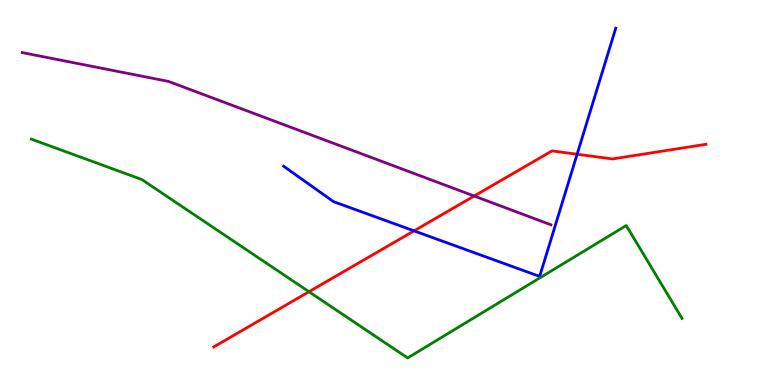[{'lines': ['blue', 'red'], 'intersections': [{'x': 5.34, 'y': 4.0}, {'x': 7.45, 'y': 5.99}]}, {'lines': ['green', 'red'], 'intersections': [{'x': 3.99, 'y': 2.42}]}, {'lines': ['purple', 'red'], 'intersections': [{'x': 6.12, 'y': 4.91}]}, {'lines': ['blue', 'green'], 'intersections': []}, {'lines': ['blue', 'purple'], 'intersections': []}, {'lines': ['green', 'purple'], 'intersections': []}]